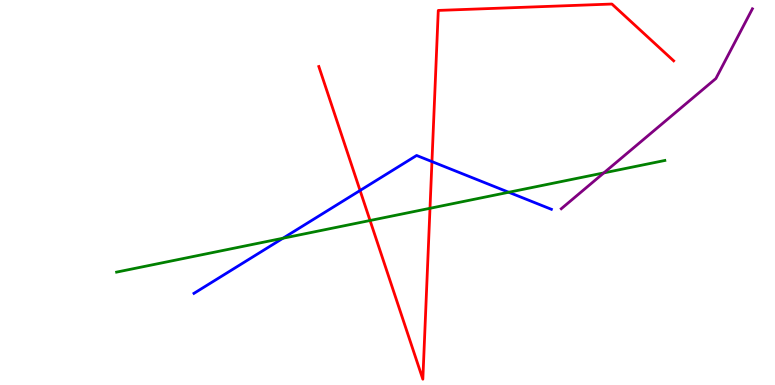[{'lines': ['blue', 'red'], 'intersections': [{'x': 4.65, 'y': 5.05}, {'x': 5.57, 'y': 5.8}]}, {'lines': ['green', 'red'], 'intersections': [{'x': 4.77, 'y': 4.27}, {'x': 5.55, 'y': 4.59}]}, {'lines': ['purple', 'red'], 'intersections': []}, {'lines': ['blue', 'green'], 'intersections': [{'x': 3.65, 'y': 3.81}, {'x': 6.56, 'y': 5.01}]}, {'lines': ['blue', 'purple'], 'intersections': []}, {'lines': ['green', 'purple'], 'intersections': [{'x': 7.79, 'y': 5.51}]}]